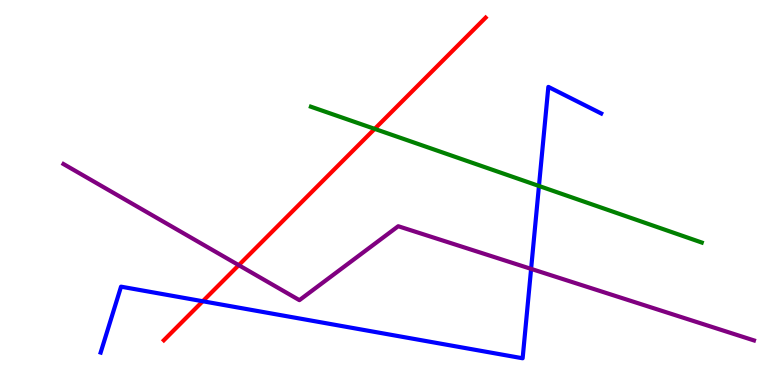[{'lines': ['blue', 'red'], 'intersections': [{'x': 2.62, 'y': 2.18}]}, {'lines': ['green', 'red'], 'intersections': [{'x': 4.83, 'y': 6.65}]}, {'lines': ['purple', 'red'], 'intersections': [{'x': 3.08, 'y': 3.11}]}, {'lines': ['blue', 'green'], 'intersections': [{'x': 6.95, 'y': 5.17}]}, {'lines': ['blue', 'purple'], 'intersections': [{'x': 6.85, 'y': 3.02}]}, {'lines': ['green', 'purple'], 'intersections': []}]